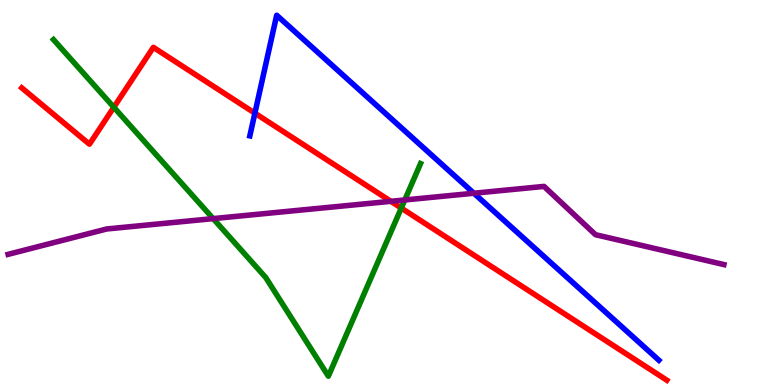[{'lines': ['blue', 'red'], 'intersections': [{'x': 3.29, 'y': 7.06}]}, {'lines': ['green', 'red'], 'intersections': [{'x': 1.47, 'y': 7.21}, {'x': 5.18, 'y': 4.6}]}, {'lines': ['purple', 'red'], 'intersections': [{'x': 5.04, 'y': 4.77}]}, {'lines': ['blue', 'green'], 'intersections': []}, {'lines': ['blue', 'purple'], 'intersections': [{'x': 6.11, 'y': 4.98}]}, {'lines': ['green', 'purple'], 'intersections': [{'x': 2.75, 'y': 4.32}, {'x': 5.22, 'y': 4.81}]}]